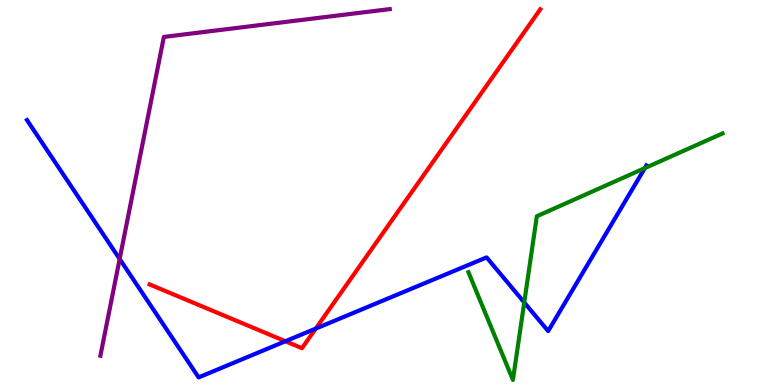[{'lines': ['blue', 'red'], 'intersections': [{'x': 3.68, 'y': 1.14}, {'x': 4.07, 'y': 1.46}]}, {'lines': ['green', 'red'], 'intersections': []}, {'lines': ['purple', 'red'], 'intersections': []}, {'lines': ['blue', 'green'], 'intersections': [{'x': 6.76, 'y': 2.14}, {'x': 8.32, 'y': 5.63}]}, {'lines': ['blue', 'purple'], 'intersections': [{'x': 1.54, 'y': 3.27}]}, {'lines': ['green', 'purple'], 'intersections': []}]